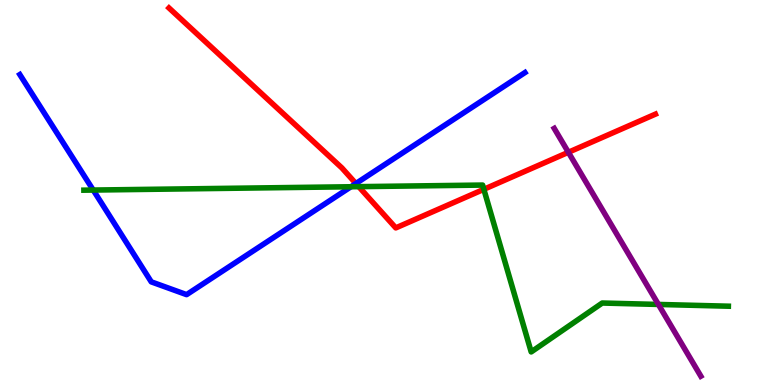[{'lines': ['blue', 'red'], 'intersections': [{'x': 4.59, 'y': 5.23}]}, {'lines': ['green', 'red'], 'intersections': [{'x': 4.63, 'y': 5.15}, {'x': 6.24, 'y': 5.08}]}, {'lines': ['purple', 'red'], 'intersections': [{'x': 7.33, 'y': 6.04}]}, {'lines': ['blue', 'green'], 'intersections': [{'x': 1.2, 'y': 5.06}, {'x': 4.53, 'y': 5.15}]}, {'lines': ['blue', 'purple'], 'intersections': []}, {'lines': ['green', 'purple'], 'intersections': [{'x': 8.5, 'y': 2.09}]}]